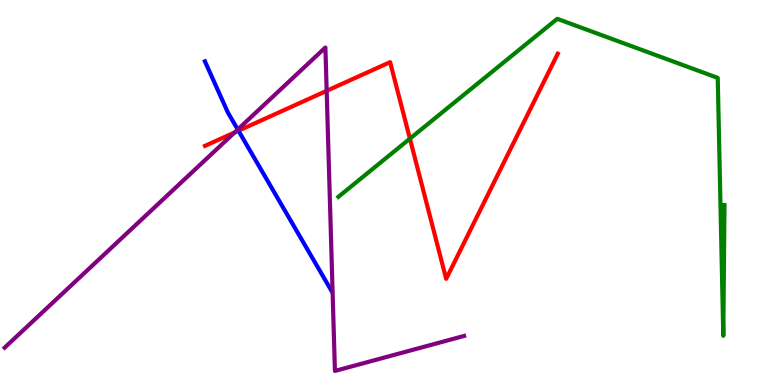[{'lines': ['blue', 'red'], 'intersections': [{'x': 3.08, 'y': 6.6}]}, {'lines': ['green', 'red'], 'intersections': [{'x': 5.29, 'y': 6.4}]}, {'lines': ['purple', 'red'], 'intersections': [{'x': 3.03, 'y': 6.56}, {'x': 4.22, 'y': 7.64}]}, {'lines': ['blue', 'green'], 'intersections': []}, {'lines': ['blue', 'purple'], 'intersections': [{'x': 3.07, 'y': 6.64}]}, {'lines': ['green', 'purple'], 'intersections': []}]